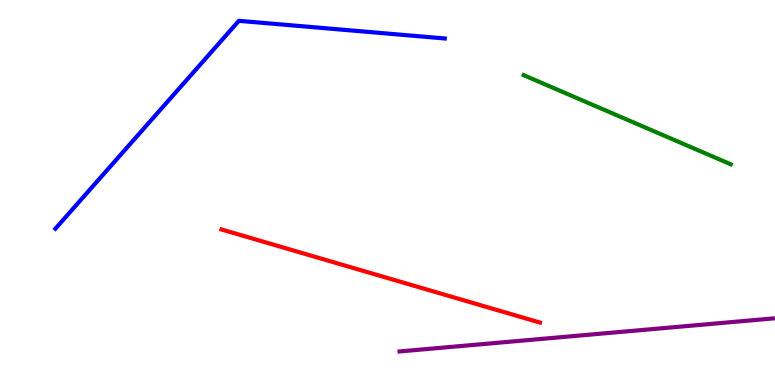[{'lines': ['blue', 'red'], 'intersections': []}, {'lines': ['green', 'red'], 'intersections': []}, {'lines': ['purple', 'red'], 'intersections': []}, {'lines': ['blue', 'green'], 'intersections': []}, {'lines': ['blue', 'purple'], 'intersections': []}, {'lines': ['green', 'purple'], 'intersections': []}]